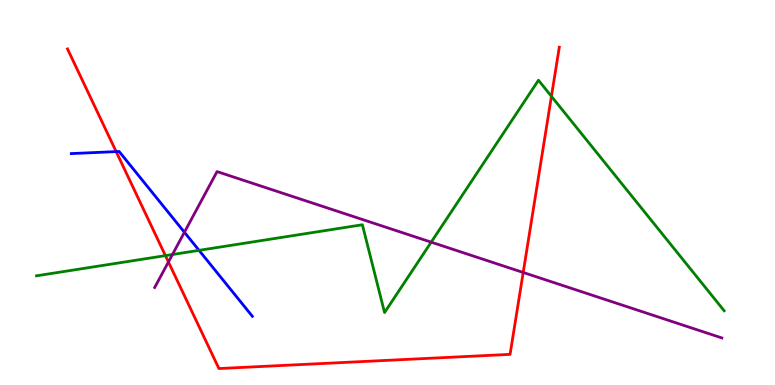[{'lines': ['blue', 'red'], 'intersections': [{'x': 1.5, 'y': 6.06}]}, {'lines': ['green', 'red'], 'intersections': [{'x': 2.13, 'y': 3.36}, {'x': 7.12, 'y': 7.5}]}, {'lines': ['purple', 'red'], 'intersections': [{'x': 2.17, 'y': 3.2}, {'x': 6.75, 'y': 2.92}]}, {'lines': ['blue', 'green'], 'intersections': [{'x': 2.57, 'y': 3.5}]}, {'lines': ['blue', 'purple'], 'intersections': [{'x': 2.38, 'y': 3.97}]}, {'lines': ['green', 'purple'], 'intersections': [{'x': 2.22, 'y': 3.39}, {'x': 5.56, 'y': 3.71}]}]